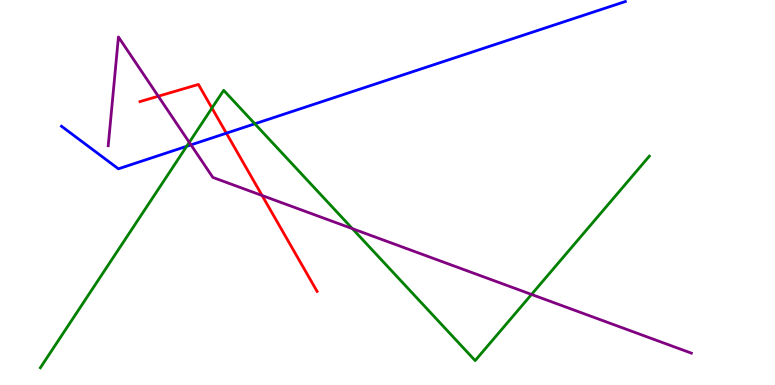[{'lines': ['blue', 'red'], 'intersections': [{'x': 2.92, 'y': 6.54}]}, {'lines': ['green', 'red'], 'intersections': [{'x': 2.73, 'y': 7.19}]}, {'lines': ['purple', 'red'], 'intersections': [{'x': 2.04, 'y': 7.5}, {'x': 3.38, 'y': 4.92}]}, {'lines': ['blue', 'green'], 'intersections': [{'x': 2.41, 'y': 6.2}, {'x': 3.29, 'y': 6.78}]}, {'lines': ['blue', 'purple'], 'intersections': [{'x': 2.46, 'y': 6.24}]}, {'lines': ['green', 'purple'], 'intersections': [{'x': 2.44, 'y': 6.3}, {'x': 4.55, 'y': 4.06}, {'x': 6.86, 'y': 2.35}]}]